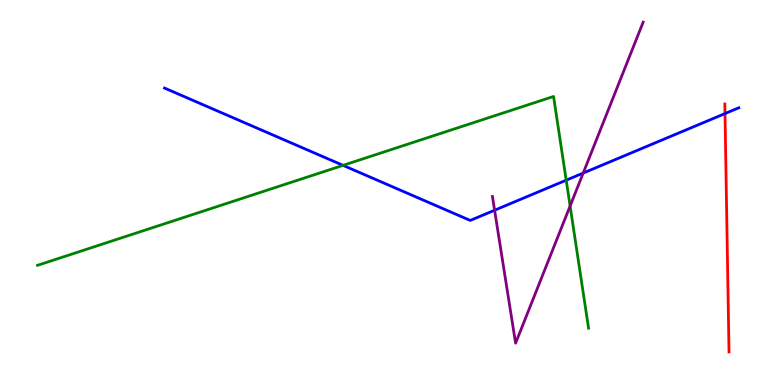[{'lines': ['blue', 'red'], 'intersections': [{'x': 9.35, 'y': 7.05}]}, {'lines': ['green', 'red'], 'intersections': []}, {'lines': ['purple', 'red'], 'intersections': []}, {'lines': ['blue', 'green'], 'intersections': [{'x': 4.43, 'y': 5.7}, {'x': 7.31, 'y': 5.32}]}, {'lines': ['blue', 'purple'], 'intersections': [{'x': 6.38, 'y': 4.54}, {'x': 7.53, 'y': 5.5}]}, {'lines': ['green', 'purple'], 'intersections': [{'x': 7.36, 'y': 4.65}]}]